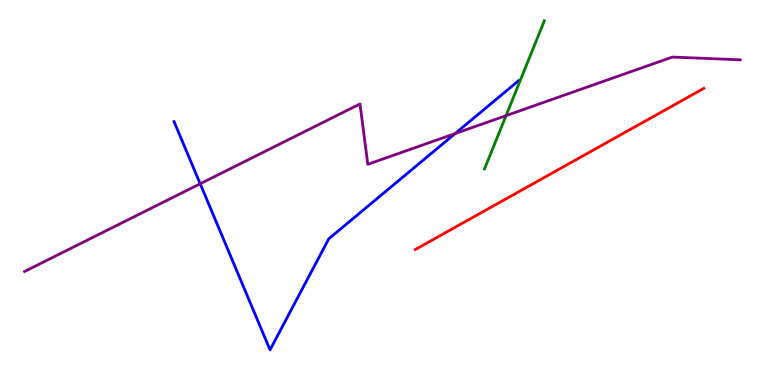[{'lines': ['blue', 'red'], 'intersections': []}, {'lines': ['green', 'red'], 'intersections': []}, {'lines': ['purple', 'red'], 'intersections': []}, {'lines': ['blue', 'green'], 'intersections': []}, {'lines': ['blue', 'purple'], 'intersections': [{'x': 2.58, 'y': 5.23}, {'x': 5.87, 'y': 6.53}]}, {'lines': ['green', 'purple'], 'intersections': [{'x': 6.53, 'y': 7.0}]}]